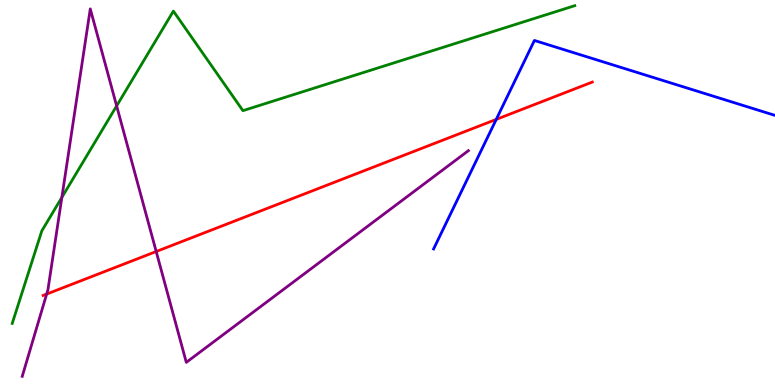[{'lines': ['blue', 'red'], 'intersections': [{'x': 6.4, 'y': 6.9}]}, {'lines': ['green', 'red'], 'intersections': []}, {'lines': ['purple', 'red'], 'intersections': [{'x': 0.602, 'y': 2.36}, {'x': 2.02, 'y': 3.47}]}, {'lines': ['blue', 'green'], 'intersections': []}, {'lines': ['blue', 'purple'], 'intersections': []}, {'lines': ['green', 'purple'], 'intersections': [{'x': 0.798, 'y': 4.87}, {'x': 1.51, 'y': 7.25}]}]